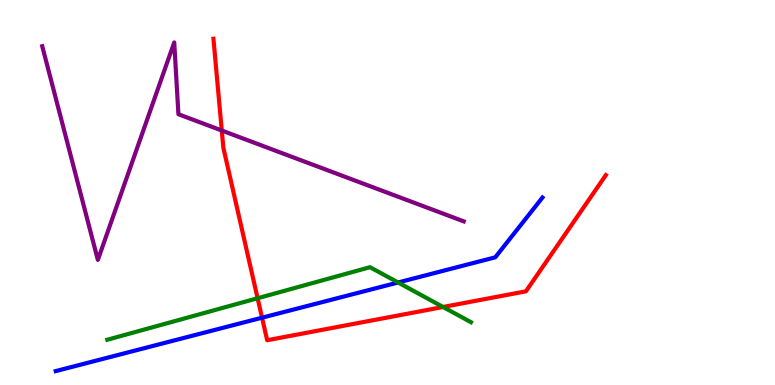[{'lines': ['blue', 'red'], 'intersections': [{'x': 3.38, 'y': 1.75}]}, {'lines': ['green', 'red'], 'intersections': [{'x': 3.32, 'y': 2.25}, {'x': 5.72, 'y': 2.03}]}, {'lines': ['purple', 'red'], 'intersections': [{'x': 2.86, 'y': 6.61}]}, {'lines': ['blue', 'green'], 'intersections': [{'x': 5.14, 'y': 2.66}]}, {'lines': ['blue', 'purple'], 'intersections': []}, {'lines': ['green', 'purple'], 'intersections': []}]